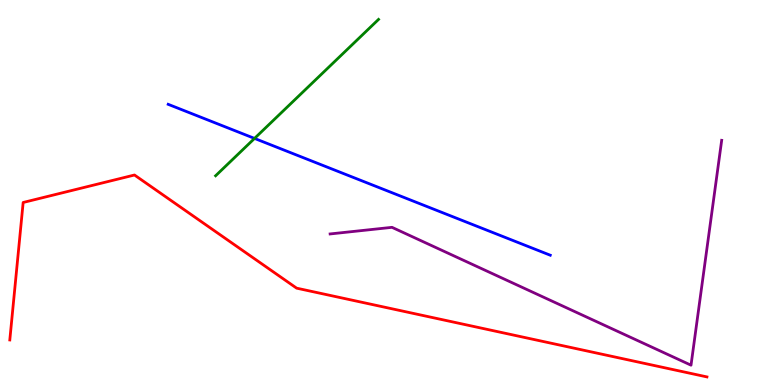[{'lines': ['blue', 'red'], 'intersections': []}, {'lines': ['green', 'red'], 'intersections': []}, {'lines': ['purple', 'red'], 'intersections': []}, {'lines': ['blue', 'green'], 'intersections': [{'x': 3.28, 'y': 6.4}]}, {'lines': ['blue', 'purple'], 'intersections': []}, {'lines': ['green', 'purple'], 'intersections': []}]